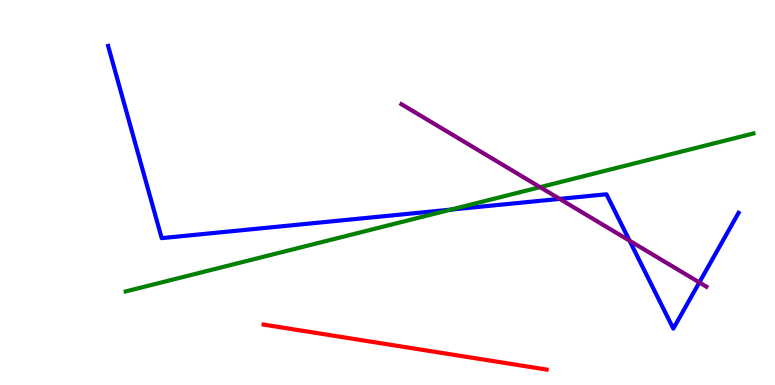[{'lines': ['blue', 'red'], 'intersections': []}, {'lines': ['green', 'red'], 'intersections': []}, {'lines': ['purple', 'red'], 'intersections': []}, {'lines': ['blue', 'green'], 'intersections': [{'x': 5.82, 'y': 4.56}]}, {'lines': ['blue', 'purple'], 'intersections': [{'x': 7.22, 'y': 4.83}, {'x': 8.12, 'y': 3.75}, {'x': 9.02, 'y': 2.66}]}, {'lines': ['green', 'purple'], 'intersections': [{'x': 6.97, 'y': 5.14}]}]